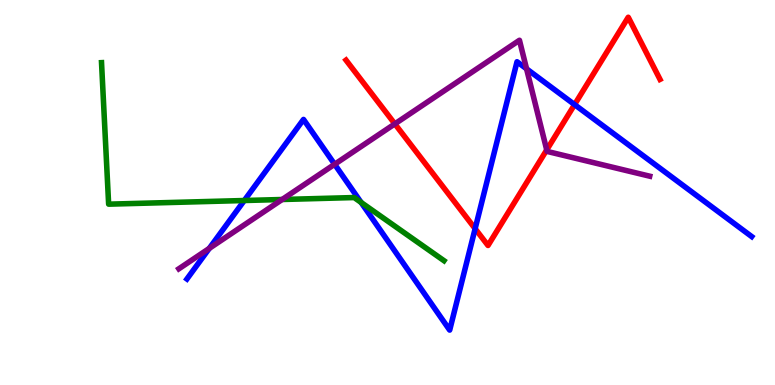[{'lines': ['blue', 'red'], 'intersections': [{'x': 6.13, 'y': 4.06}, {'x': 7.41, 'y': 7.28}]}, {'lines': ['green', 'red'], 'intersections': []}, {'lines': ['purple', 'red'], 'intersections': [{'x': 5.09, 'y': 6.78}, {'x': 7.05, 'y': 6.11}]}, {'lines': ['blue', 'green'], 'intersections': [{'x': 3.15, 'y': 4.79}, {'x': 4.66, 'y': 4.74}]}, {'lines': ['blue', 'purple'], 'intersections': [{'x': 2.7, 'y': 3.55}, {'x': 4.32, 'y': 5.73}, {'x': 6.79, 'y': 8.21}]}, {'lines': ['green', 'purple'], 'intersections': [{'x': 3.64, 'y': 4.82}]}]